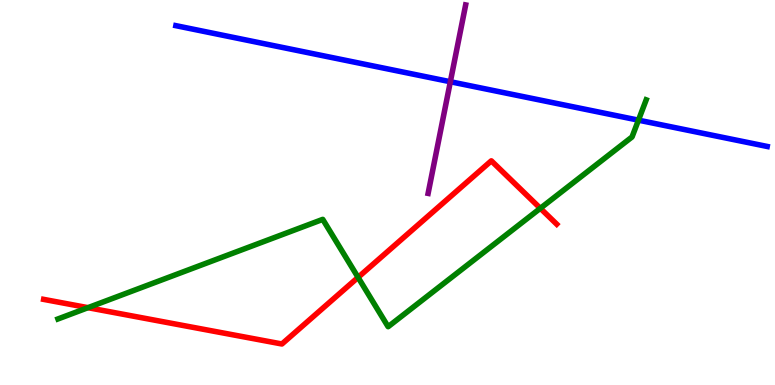[{'lines': ['blue', 'red'], 'intersections': []}, {'lines': ['green', 'red'], 'intersections': [{'x': 1.14, 'y': 2.01}, {'x': 4.62, 'y': 2.8}, {'x': 6.97, 'y': 4.59}]}, {'lines': ['purple', 'red'], 'intersections': []}, {'lines': ['blue', 'green'], 'intersections': [{'x': 8.24, 'y': 6.88}]}, {'lines': ['blue', 'purple'], 'intersections': [{'x': 5.81, 'y': 7.88}]}, {'lines': ['green', 'purple'], 'intersections': []}]